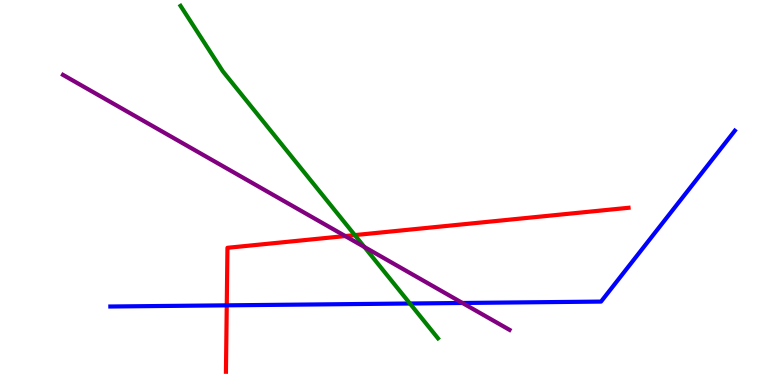[{'lines': ['blue', 'red'], 'intersections': [{'x': 2.93, 'y': 2.07}]}, {'lines': ['green', 'red'], 'intersections': [{'x': 4.58, 'y': 3.89}]}, {'lines': ['purple', 'red'], 'intersections': [{'x': 4.45, 'y': 3.87}]}, {'lines': ['blue', 'green'], 'intersections': [{'x': 5.29, 'y': 2.12}]}, {'lines': ['blue', 'purple'], 'intersections': [{'x': 5.97, 'y': 2.13}]}, {'lines': ['green', 'purple'], 'intersections': [{'x': 4.7, 'y': 3.59}]}]